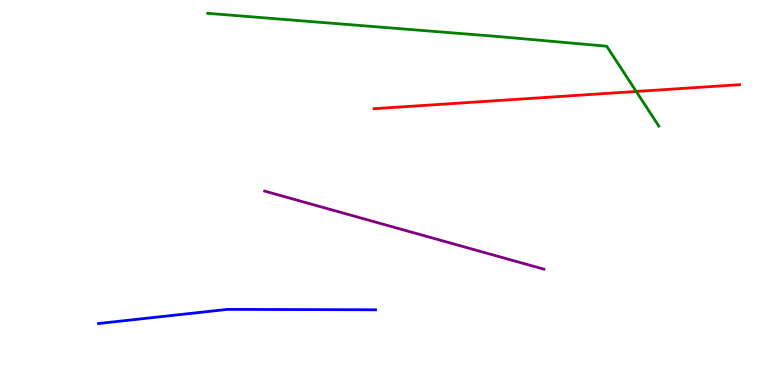[{'lines': ['blue', 'red'], 'intersections': []}, {'lines': ['green', 'red'], 'intersections': [{'x': 8.21, 'y': 7.62}]}, {'lines': ['purple', 'red'], 'intersections': []}, {'lines': ['blue', 'green'], 'intersections': []}, {'lines': ['blue', 'purple'], 'intersections': []}, {'lines': ['green', 'purple'], 'intersections': []}]